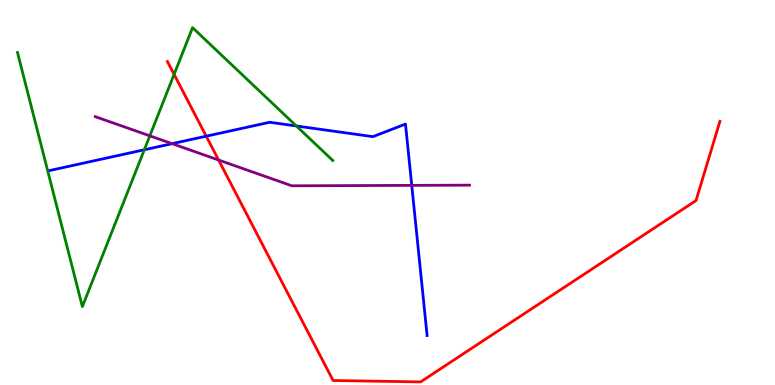[{'lines': ['blue', 'red'], 'intersections': [{'x': 2.66, 'y': 6.46}]}, {'lines': ['green', 'red'], 'intersections': [{'x': 2.25, 'y': 8.07}]}, {'lines': ['purple', 'red'], 'intersections': [{'x': 2.82, 'y': 5.84}]}, {'lines': ['blue', 'green'], 'intersections': [{'x': 1.86, 'y': 6.11}, {'x': 3.82, 'y': 6.73}]}, {'lines': ['blue', 'purple'], 'intersections': [{'x': 2.22, 'y': 6.27}, {'x': 5.31, 'y': 5.19}]}, {'lines': ['green', 'purple'], 'intersections': [{'x': 1.93, 'y': 6.47}]}]